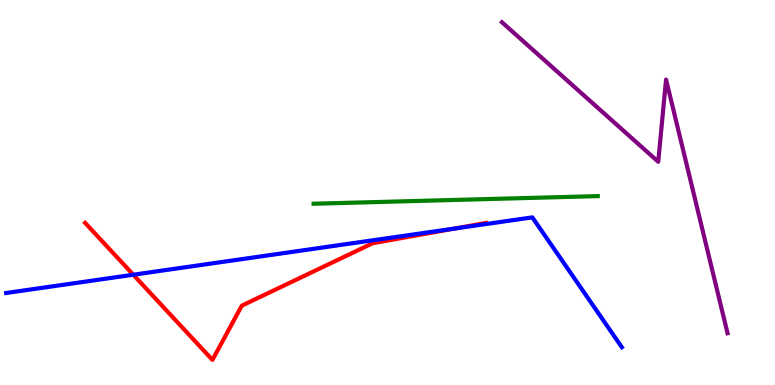[{'lines': ['blue', 'red'], 'intersections': [{'x': 1.72, 'y': 2.86}, {'x': 5.87, 'y': 4.06}]}, {'lines': ['green', 'red'], 'intersections': []}, {'lines': ['purple', 'red'], 'intersections': []}, {'lines': ['blue', 'green'], 'intersections': []}, {'lines': ['blue', 'purple'], 'intersections': []}, {'lines': ['green', 'purple'], 'intersections': []}]